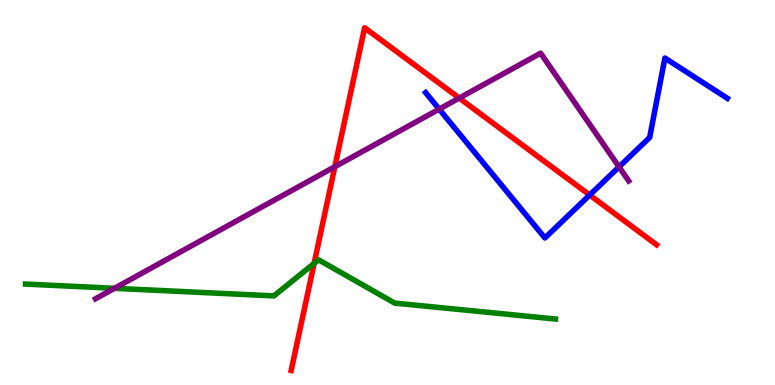[{'lines': ['blue', 'red'], 'intersections': [{'x': 7.61, 'y': 4.93}]}, {'lines': ['green', 'red'], 'intersections': [{'x': 4.05, 'y': 3.16}]}, {'lines': ['purple', 'red'], 'intersections': [{'x': 4.32, 'y': 5.67}, {'x': 5.93, 'y': 7.45}]}, {'lines': ['blue', 'green'], 'intersections': []}, {'lines': ['blue', 'purple'], 'intersections': [{'x': 5.67, 'y': 7.17}, {'x': 7.99, 'y': 5.67}]}, {'lines': ['green', 'purple'], 'intersections': [{'x': 1.48, 'y': 2.51}]}]